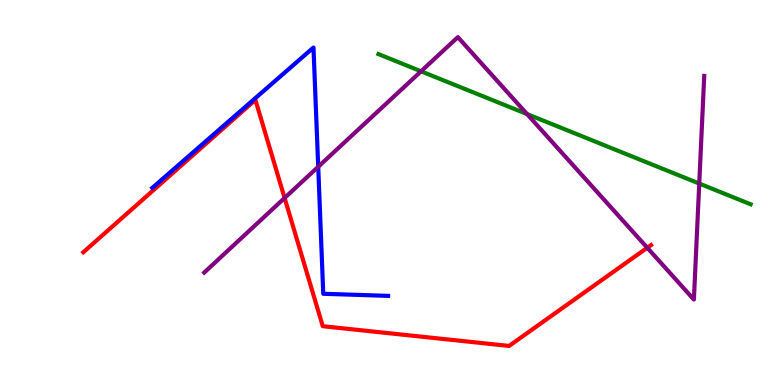[{'lines': ['blue', 'red'], 'intersections': []}, {'lines': ['green', 'red'], 'intersections': []}, {'lines': ['purple', 'red'], 'intersections': [{'x': 3.67, 'y': 4.86}, {'x': 8.35, 'y': 3.57}]}, {'lines': ['blue', 'green'], 'intersections': []}, {'lines': ['blue', 'purple'], 'intersections': [{'x': 4.11, 'y': 5.67}]}, {'lines': ['green', 'purple'], 'intersections': [{'x': 5.43, 'y': 8.15}, {'x': 6.8, 'y': 7.04}, {'x': 9.02, 'y': 5.23}]}]